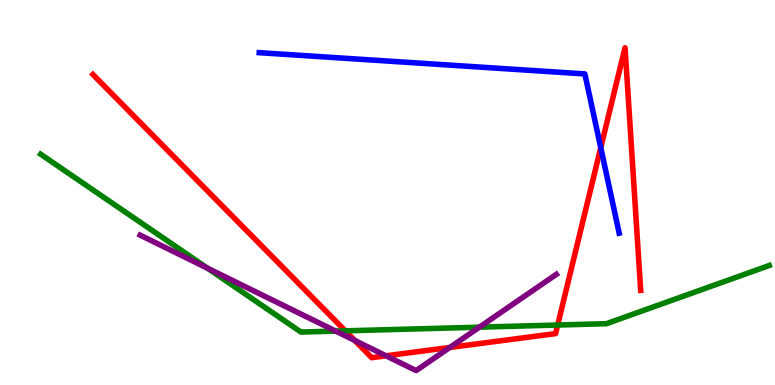[{'lines': ['blue', 'red'], 'intersections': [{'x': 7.75, 'y': 6.16}]}, {'lines': ['green', 'red'], 'intersections': [{'x': 4.46, 'y': 1.41}, {'x': 7.2, 'y': 1.56}]}, {'lines': ['purple', 'red'], 'intersections': [{'x': 4.58, 'y': 1.16}, {'x': 4.98, 'y': 0.758}, {'x': 5.8, 'y': 0.975}]}, {'lines': ['blue', 'green'], 'intersections': []}, {'lines': ['blue', 'purple'], 'intersections': []}, {'lines': ['green', 'purple'], 'intersections': [{'x': 2.68, 'y': 3.03}, {'x': 4.33, 'y': 1.4}, {'x': 6.19, 'y': 1.5}]}]